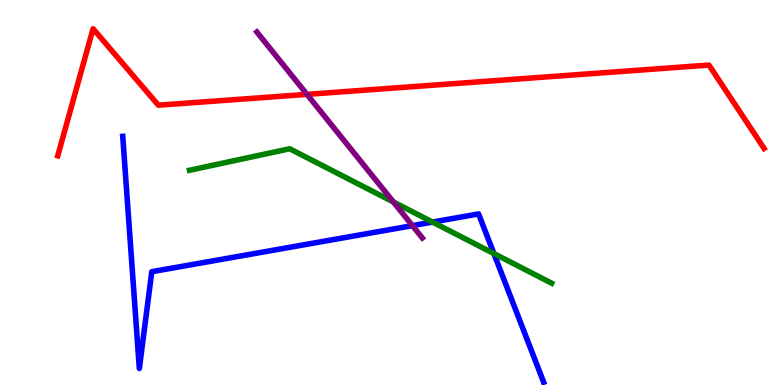[{'lines': ['blue', 'red'], 'intersections': []}, {'lines': ['green', 'red'], 'intersections': []}, {'lines': ['purple', 'red'], 'intersections': [{'x': 3.96, 'y': 7.55}]}, {'lines': ['blue', 'green'], 'intersections': [{'x': 5.58, 'y': 4.23}, {'x': 6.37, 'y': 3.41}]}, {'lines': ['blue', 'purple'], 'intersections': [{'x': 5.32, 'y': 4.14}]}, {'lines': ['green', 'purple'], 'intersections': [{'x': 5.08, 'y': 4.75}]}]